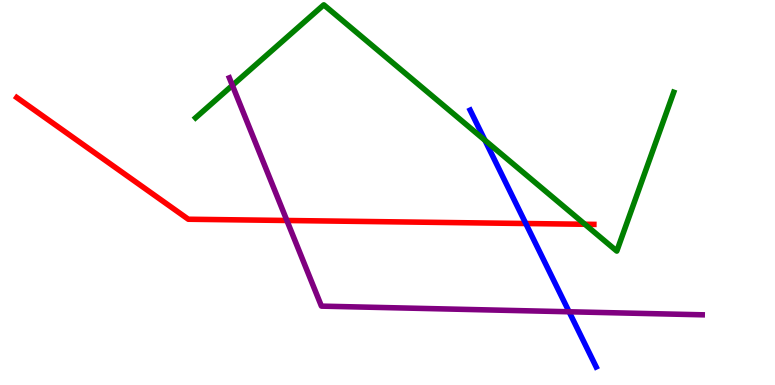[{'lines': ['blue', 'red'], 'intersections': [{'x': 6.78, 'y': 4.19}]}, {'lines': ['green', 'red'], 'intersections': [{'x': 7.55, 'y': 4.17}]}, {'lines': ['purple', 'red'], 'intersections': [{'x': 3.7, 'y': 4.27}]}, {'lines': ['blue', 'green'], 'intersections': [{'x': 6.26, 'y': 6.36}]}, {'lines': ['blue', 'purple'], 'intersections': [{'x': 7.34, 'y': 1.9}]}, {'lines': ['green', 'purple'], 'intersections': [{'x': 3.0, 'y': 7.78}]}]